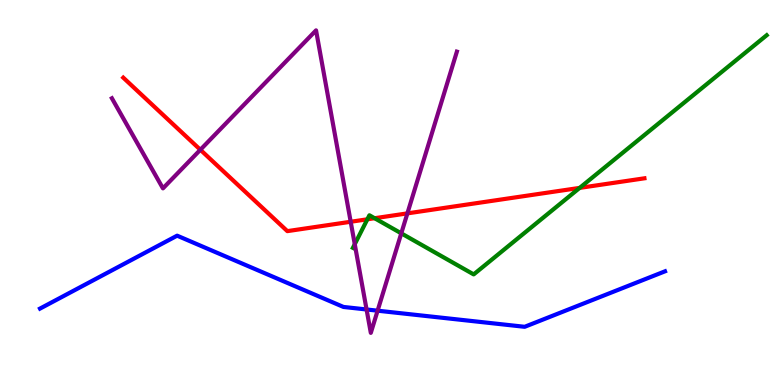[{'lines': ['blue', 'red'], 'intersections': []}, {'lines': ['green', 'red'], 'intersections': [{'x': 4.74, 'y': 4.3}, {'x': 4.83, 'y': 4.33}, {'x': 7.48, 'y': 5.12}]}, {'lines': ['purple', 'red'], 'intersections': [{'x': 2.59, 'y': 6.11}, {'x': 4.53, 'y': 4.24}, {'x': 5.26, 'y': 4.46}]}, {'lines': ['blue', 'green'], 'intersections': []}, {'lines': ['blue', 'purple'], 'intersections': [{'x': 4.73, 'y': 1.96}, {'x': 4.87, 'y': 1.93}]}, {'lines': ['green', 'purple'], 'intersections': [{'x': 4.58, 'y': 3.66}, {'x': 5.18, 'y': 3.94}]}]